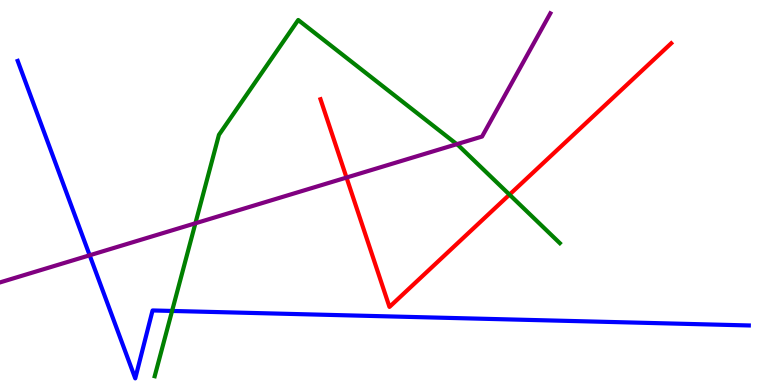[{'lines': ['blue', 'red'], 'intersections': []}, {'lines': ['green', 'red'], 'intersections': [{'x': 6.57, 'y': 4.94}]}, {'lines': ['purple', 'red'], 'intersections': [{'x': 4.47, 'y': 5.39}]}, {'lines': ['blue', 'green'], 'intersections': [{'x': 2.22, 'y': 1.92}]}, {'lines': ['blue', 'purple'], 'intersections': [{'x': 1.16, 'y': 3.37}]}, {'lines': ['green', 'purple'], 'intersections': [{'x': 2.52, 'y': 4.2}, {'x': 5.89, 'y': 6.25}]}]